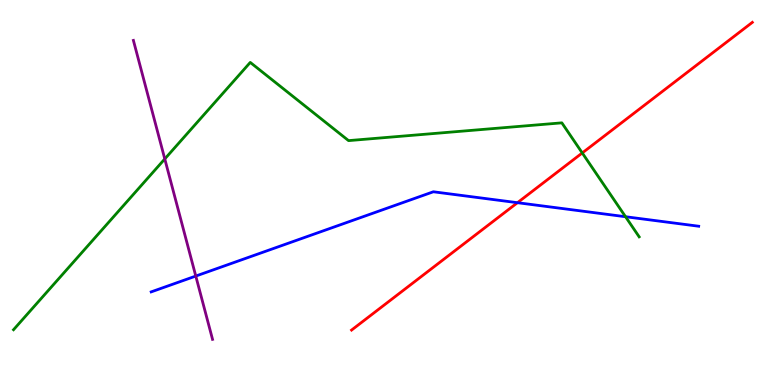[{'lines': ['blue', 'red'], 'intersections': [{'x': 6.68, 'y': 4.74}]}, {'lines': ['green', 'red'], 'intersections': [{'x': 7.51, 'y': 6.03}]}, {'lines': ['purple', 'red'], 'intersections': []}, {'lines': ['blue', 'green'], 'intersections': [{'x': 8.07, 'y': 4.37}]}, {'lines': ['blue', 'purple'], 'intersections': [{'x': 2.53, 'y': 2.83}]}, {'lines': ['green', 'purple'], 'intersections': [{'x': 2.13, 'y': 5.87}]}]